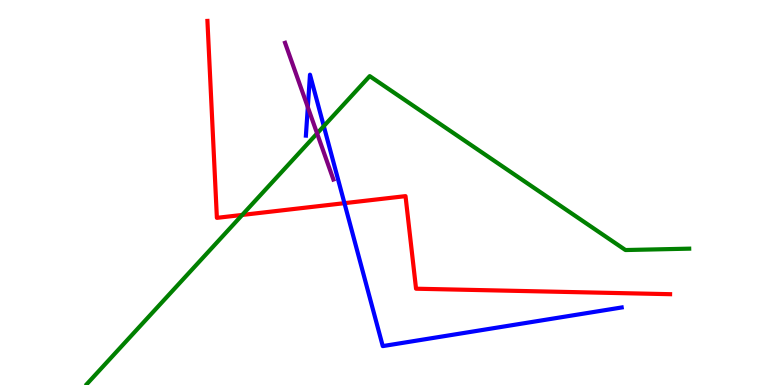[{'lines': ['blue', 'red'], 'intersections': [{'x': 4.44, 'y': 4.72}]}, {'lines': ['green', 'red'], 'intersections': [{'x': 3.13, 'y': 4.42}]}, {'lines': ['purple', 'red'], 'intersections': []}, {'lines': ['blue', 'green'], 'intersections': [{'x': 4.18, 'y': 6.72}]}, {'lines': ['blue', 'purple'], 'intersections': [{'x': 3.97, 'y': 7.22}]}, {'lines': ['green', 'purple'], 'intersections': [{'x': 4.09, 'y': 6.53}]}]